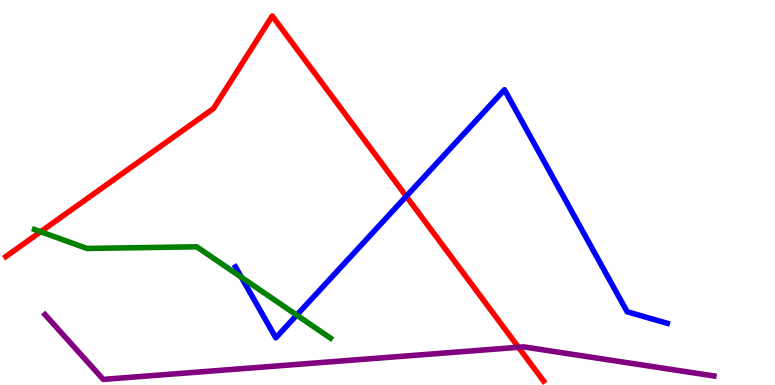[{'lines': ['blue', 'red'], 'intersections': [{'x': 5.24, 'y': 4.9}]}, {'lines': ['green', 'red'], 'intersections': [{'x': 0.525, 'y': 3.98}]}, {'lines': ['purple', 'red'], 'intersections': [{'x': 6.69, 'y': 0.98}]}, {'lines': ['blue', 'green'], 'intersections': [{'x': 3.11, 'y': 2.8}, {'x': 3.83, 'y': 1.82}]}, {'lines': ['blue', 'purple'], 'intersections': []}, {'lines': ['green', 'purple'], 'intersections': []}]